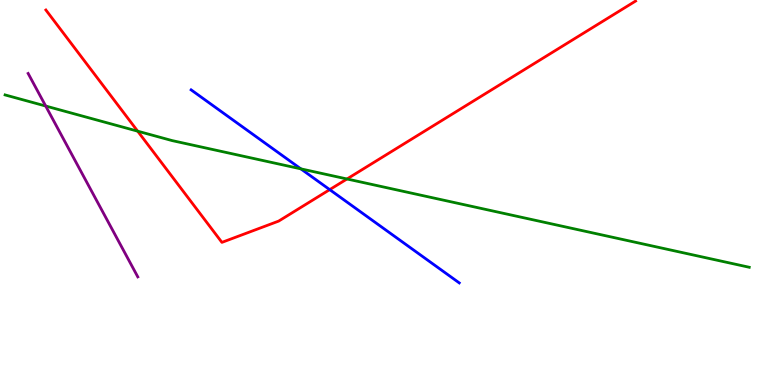[{'lines': ['blue', 'red'], 'intersections': [{'x': 4.25, 'y': 5.07}]}, {'lines': ['green', 'red'], 'intersections': [{'x': 1.78, 'y': 6.59}, {'x': 4.48, 'y': 5.35}]}, {'lines': ['purple', 'red'], 'intersections': []}, {'lines': ['blue', 'green'], 'intersections': [{'x': 3.88, 'y': 5.61}]}, {'lines': ['blue', 'purple'], 'intersections': []}, {'lines': ['green', 'purple'], 'intersections': [{'x': 0.59, 'y': 7.25}]}]